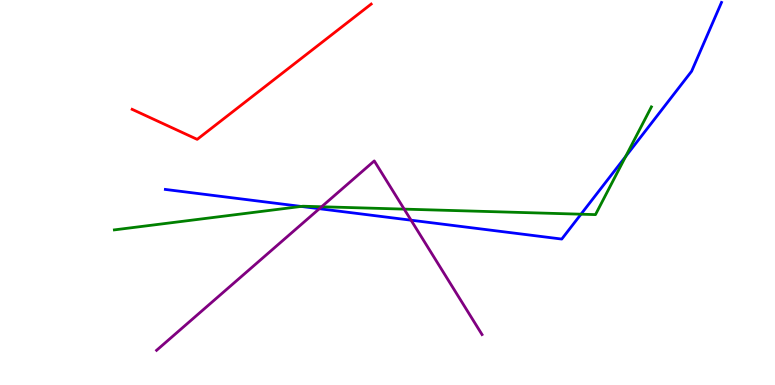[{'lines': ['blue', 'red'], 'intersections': []}, {'lines': ['green', 'red'], 'intersections': []}, {'lines': ['purple', 'red'], 'intersections': []}, {'lines': ['blue', 'green'], 'intersections': [{'x': 3.89, 'y': 4.64}, {'x': 7.5, 'y': 4.44}, {'x': 8.07, 'y': 5.94}]}, {'lines': ['blue', 'purple'], 'intersections': [{'x': 4.12, 'y': 4.58}, {'x': 5.3, 'y': 4.28}]}, {'lines': ['green', 'purple'], 'intersections': [{'x': 4.15, 'y': 4.63}, {'x': 5.22, 'y': 4.57}]}]